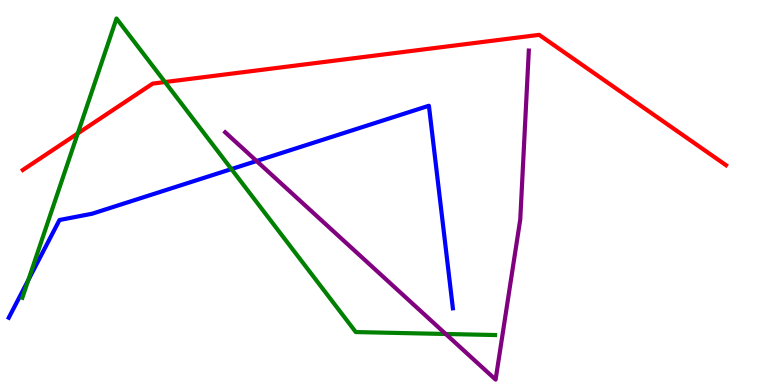[{'lines': ['blue', 'red'], 'intersections': []}, {'lines': ['green', 'red'], 'intersections': [{'x': 1.0, 'y': 6.53}, {'x': 2.13, 'y': 7.87}]}, {'lines': ['purple', 'red'], 'intersections': []}, {'lines': ['blue', 'green'], 'intersections': [{'x': 0.365, 'y': 2.73}, {'x': 2.99, 'y': 5.61}]}, {'lines': ['blue', 'purple'], 'intersections': [{'x': 3.31, 'y': 5.82}]}, {'lines': ['green', 'purple'], 'intersections': [{'x': 5.75, 'y': 1.33}]}]